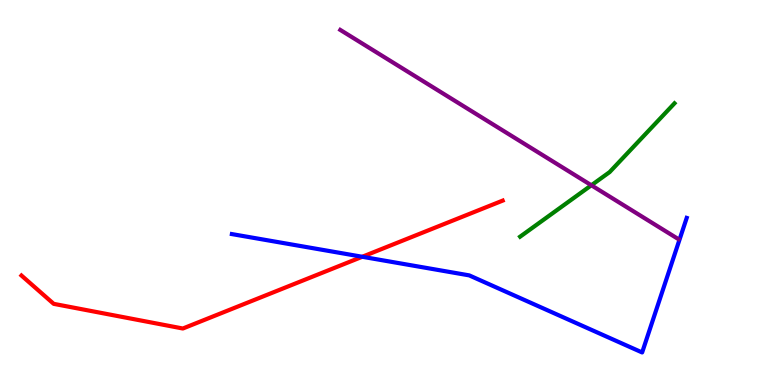[{'lines': ['blue', 'red'], 'intersections': [{'x': 4.67, 'y': 3.33}]}, {'lines': ['green', 'red'], 'intersections': []}, {'lines': ['purple', 'red'], 'intersections': []}, {'lines': ['blue', 'green'], 'intersections': []}, {'lines': ['blue', 'purple'], 'intersections': []}, {'lines': ['green', 'purple'], 'intersections': [{'x': 7.63, 'y': 5.19}]}]